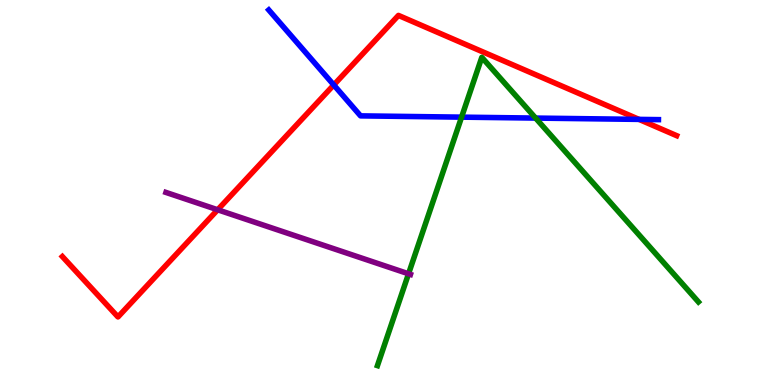[{'lines': ['blue', 'red'], 'intersections': [{'x': 4.31, 'y': 7.79}, {'x': 8.25, 'y': 6.9}]}, {'lines': ['green', 'red'], 'intersections': []}, {'lines': ['purple', 'red'], 'intersections': [{'x': 2.81, 'y': 4.55}]}, {'lines': ['blue', 'green'], 'intersections': [{'x': 5.96, 'y': 6.96}, {'x': 6.91, 'y': 6.93}]}, {'lines': ['blue', 'purple'], 'intersections': []}, {'lines': ['green', 'purple'], 'intersections': [{'x': 5.27, 'y': 2.89}]}]